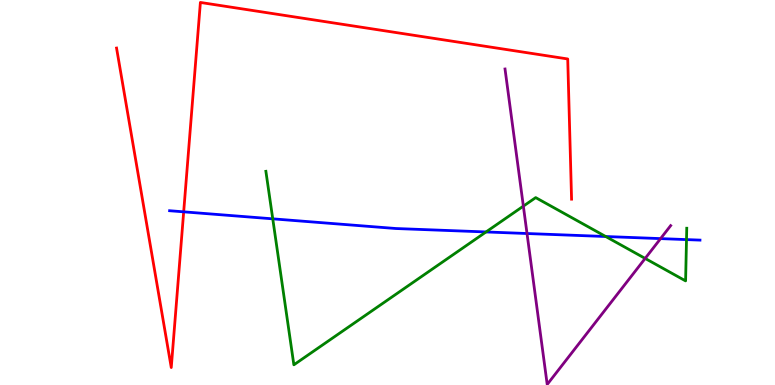[{'lines': ['blue', 'red'], 'intersections': [{'x': 2.37, 'y': 4.5}]}, {'lines': ['green', 'red'], 'intersections': []}, {'lines': ['purple', 'red'], 'intersections': []}, {'lines': ['blue', 'green'], 'intersections': [{'x': 3.52, 'y': 4.32}, {'x': 6.27, 'y': 3.98}, {'x': 7.82, 'y': 3.86}, {'x': 8.86, 'y': 3.78}]}, {'lines': ['blue', 'purple'], 'intersections': [{'x': 6.8, 'y': 3.93}, {'x': 8.52, 'y': 3.8}]}, {'lines': ['green', 'purple'], 'intersections': [{'x': 6.75, 'y': 4.65}, {'x': 8.32, 'y': 3.29}]}]